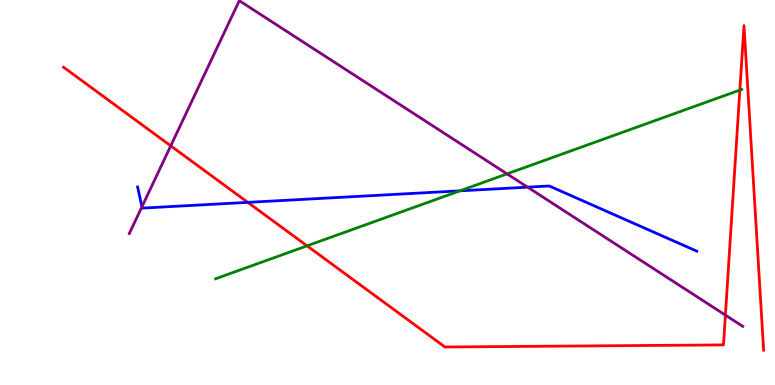[{'lines': ['blue', 'red'], 'intersections': [{'x': 3.2, 'y': 4.74}]}, {'lines': ['green', 'red'], 'intersections': [{'x': 3.96, 'y': 3.61}, {'x': 9.55, 'y': 7.66}]}, {'lines': ['purple', 'red'], 'intersections': [{'x': 2.2, 'y': 6.21}, {'x': 9.36, 'y': 1.82}]}, {'lines': ['blue', 'green'], 'intersections': [{'x': 5.93, 'y': 5.04}]}, {'lines': ['blue', 'purple'], 'intersections': [{'x': 1.83, 'y': 4.63}, {'x': 6.81, 'y': 5.14}]}, {'lines': ['green', 'purple'], 'intersections': [{'x': 6.54, 'y': 5.48}]}]